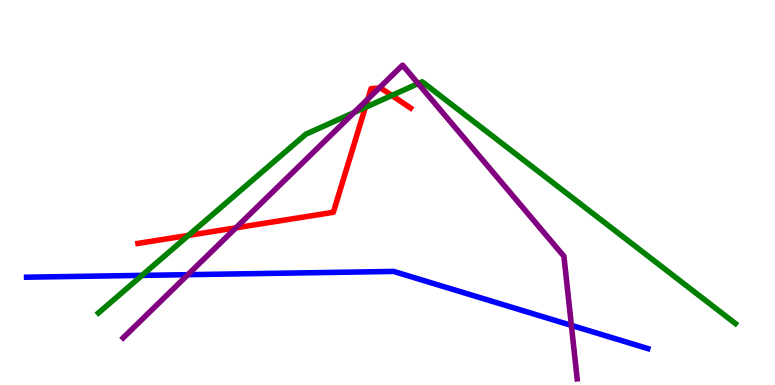[{'lines': ['blue', 'red'], 'intersections': []}, {'lines': ['green', 'red'], 'intersections': [{'x': 2.43, 'y': 3.89}, {'x': 4.71, 'y': 7.21}, {'x': 5.06, 'y': 7.52}]}, {'lines': ['purple', 'red'], 'intersections': [{'x': 3.04, 'y': 4.08}, {'x': 4.75, 'y': 7.43}, {'x': 4.89, 'y': 7.71}]}, {'lines': ['blue', 'green'], 'intersections': [{'x': 1.83, 'y': 2.85}]}, {'lines': ['blue', 'purple'], 'intersections': [{'x': 2.42, 'y': 2.87}, {'x': 7.37, 'y': 1.55}]}, {'lines': ['green', 'purple'], 'intersections': [{'x': 4.57, 'y': 7.08}, {'x': 5.4, 'y': 7.83}]}]